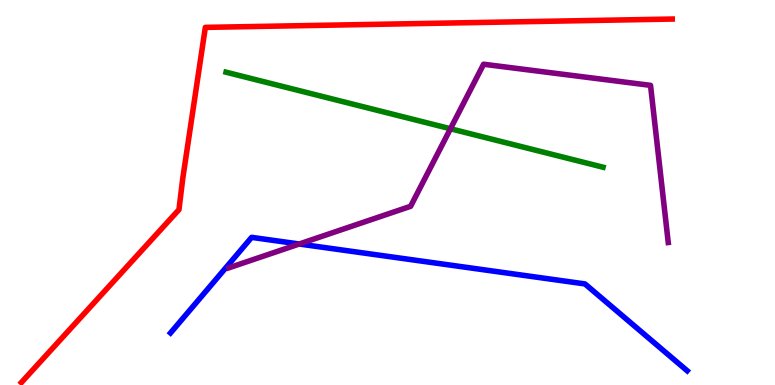[{'lines': ['blue', 'red'], 'intersections': []}, {'lines': ['green', 'red'], 'intersections': []}, {'lines': ['purple', 'red'], 'intersections': []}, {'lines': ['blue', 'green'], 'intersections': []}, {'lines': ['blue', 'purple'], 'intersections': [{'x': 3.86, 'y': 3.66}]}, {'lines': ['green', 'purple'], 'intersections': [{'x': 5.81, 'y': 6.66}]}]